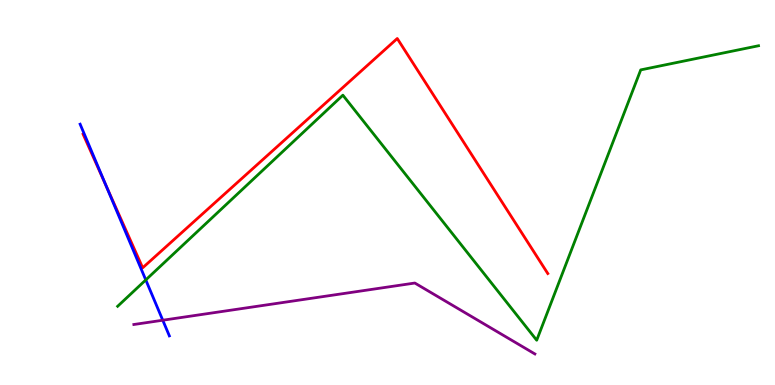[{'lines': ['blue', 'red'], 'intersections': [{'x': 1.37, 'y': 5.19}]}, {'lines': ['green', 'red'], 'intersections': []}, {'lines': ['purple', 'red'], 'intersections': []}, {'lines': ['blue', 'green'], 'intersections': [{'x': 1.88, 'y': 2.73}]}, {'lines': ['blue', 'purple'], 'intersections': [{'x': 2.1, 'y': 1.68}]}, {'lines': ['green', 'purple'], 'intersections': []}]